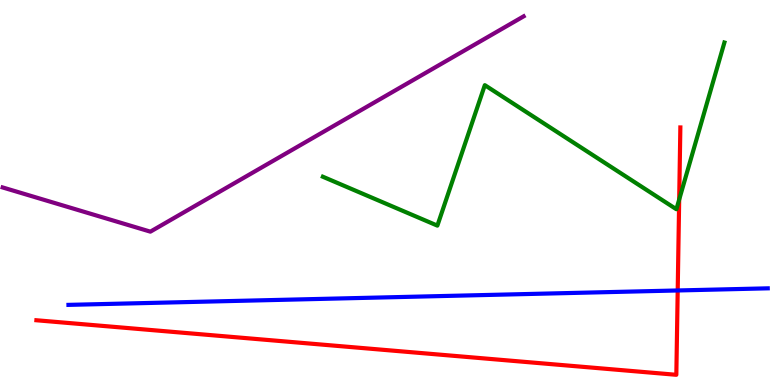[{'lines': ['blue', 'red'], 'intersections': [{'x': 8.74, 'y': 2.46}]}, {'lines': ['green', 'red'], 'intersections': [{'x': 8.76, 'y': 4.82}]}, {'lines': ['purple', 'red'], 'intersections': []}, {'lines': ['blue', 'green'], 'intersections': []}, {'lines': ['blue', 'purple'], 'intersections': []}, {'lines': ['green', 'purple'], 'intersections': []}]